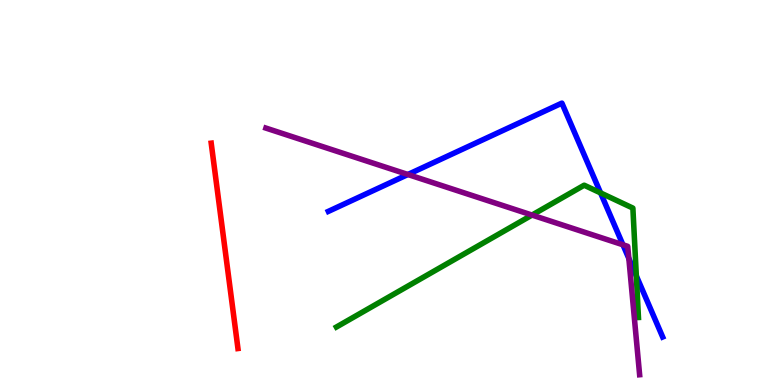[{'lines': ['blue', 'red'], 'intersections': []}, {'lines': ['green', 'red'], 'intersections': []}, {'lines': ['purple', 'red'], 'intersections': []}, {'lines': ['blue', 'green'], 'intersections': [{'x': 7.75, 'y': 4.99}, {'x': 8.21, 'y': 2.83}]}, {'lines': ['blue', 'purple'], 'intersections': [{'x': 5.26, 'y': 5.47}, {'x': 8.04, 'y': 3.64}, {'x': 8.11, 'y': 3.29}]}, {'lines': ['green', 'purple'], 'intersections': [{'x': 6.86, 'y': 4.41}]}]